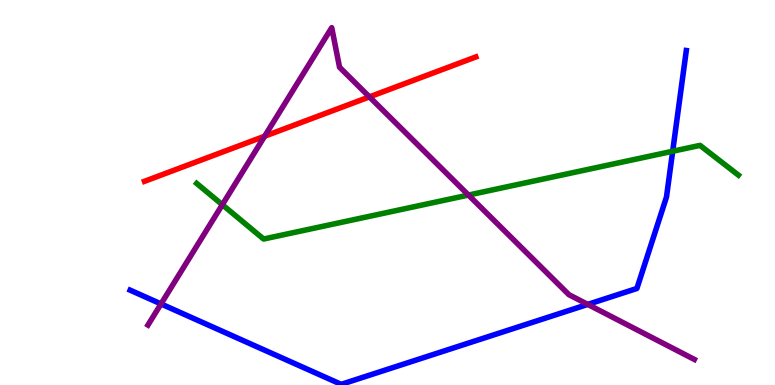[{'lines': ['blue', 'red'], 'intersections': []}, {'lines': ['green', 'red'], 'intersections': []}, {'lines': ['purple', 'red'], 'intersections': [{'x': 3.41, 'y': 6.46}, {'x': 4.77, 'y': 7.48}]}, {'lines': ['blue', 'green'], 'intersections': [{'x': 8.68, 'y': 6.07}]}, {'lines': ['blue', 'purple'], 'intersections': [{'x': 2.08, 'y': 2.11}, {'x': 7.58, 'y': 2.09}]}, {'lines': ['green', 'purple'], 'intersections': [{'x': 2.87, 'y': 4.68}, {'x': 6.04, 'y': 4.93}]}]